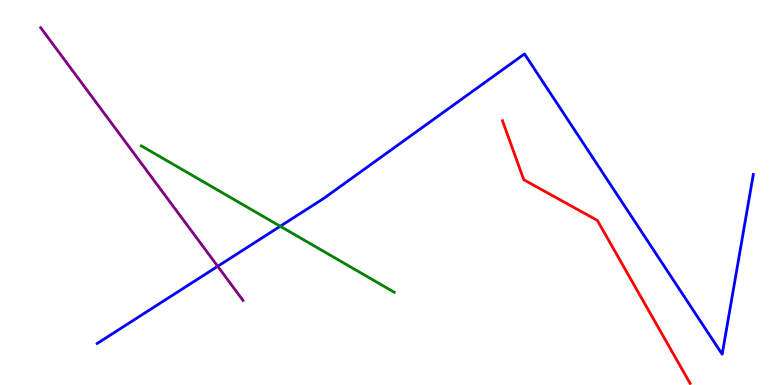[{'lines': ['blue', 'red'], 'intersections': []}, {'lines': ['green', 'red'], 'intersections': []}, {'lines': ['purple', 'red'], 'intersections': []}, {'lines': ['blue', 'green'], 'intersections': [{'x': 3.62, 'y': 4.12}]}, {'lines': ['blue', 'purple'], 'intersections': [{'x': 2.81, 'y': 3.08}]}, {'lines': ['green', 'purple'], 'intersections': []}]